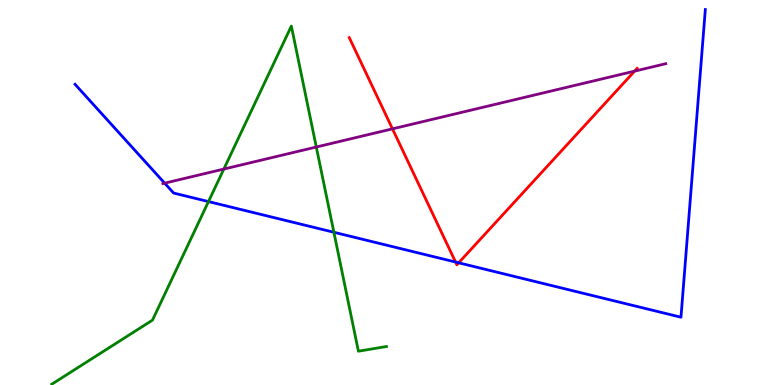[{'lines': ['blue', 'red'], 'intersections': [{'x': 5.88, 'y': 3.19}, {'x': 5.92, 'y': 3.17}]}, {'lines': ['green', 'red'], 'intersections': []}, {'lines': ['purple', 'red'], 'intersections': [{'x': 5.06, 'y': 6.65}, {'x': 8.19, 'y': 8.15}]}, {'lines': ['blue', 'green'], 'intersections': [{'x': 2.69, 'y': 4.76}, {'x': 4.31, 'y': 3.97}]}, {'lines': ['blue', 'purple'], 'intersections': [{'x': 2.12, 'y': 5.24}]}, {'lines': ['green', 'purple'], 'intersections': [{'x': 2.89, 'y': 5.61}, {'x': 4.08, 'y': 6.18}]}]